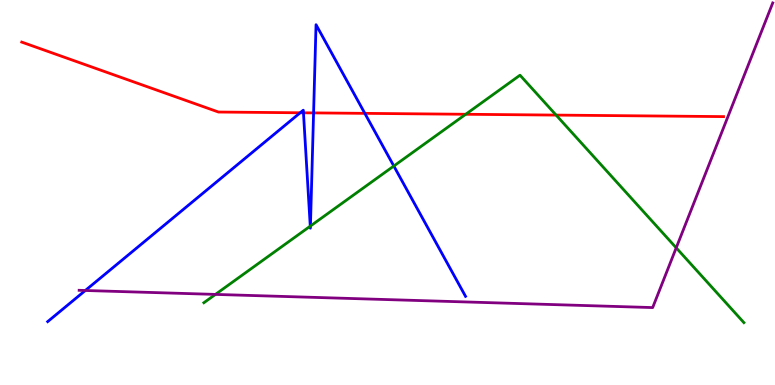[{'lines': ['blue', 'red'], 'intersections': [{'x': 3.87, 'y': 7.07}, {'x': 3.92, 'y': 7.07}, {'x': 4.05, 'y': 7.07}, {'x': 4.71, 'y': 7.06}]}, {'lines': ['green', 'red'], 'intersections': [{'x': 6.01, 'y': 7.03}, {'x': 7.18, 'y': 7.01}]}, {'lines': ['purple', 'red'], 'intersections': []}, {'lines': ['blue', 'green'], 'intersections': [{'x': 4.0, 'y': 4.13}, {'x': 4.01, 'y': 4.13}, {'x': 5.08, 'y': 5.69}]}, {'lines': ['blue', 'purple'], 'intersections': [{'x': 1.1, 'y': 2.45}]}, {'lines': ['green', 'purple'], 'intersections': [{'x': 2.78, 'y': 2.35}, {'x': 8.73, 'y': 3.56}]}]